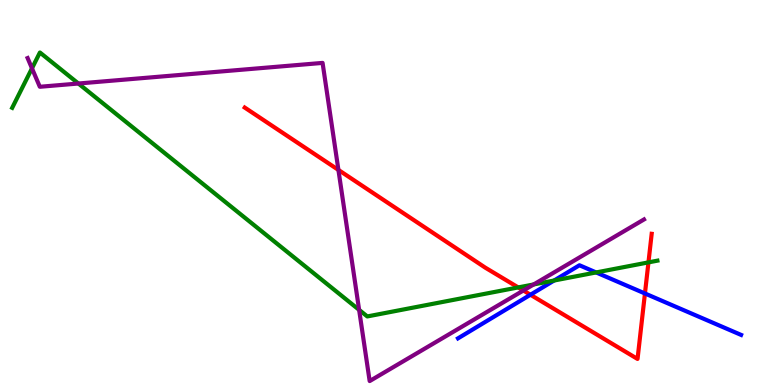[{'lines': ['blue', 'red'], 'intersections': [{'x': 6.84, 'y': 2.34}, {'x': 8.32, 'y': 2.38}]}, {'lines': ['green', 'red'], 'intersections': [{'x': 6.69, 'y': 2.53}, {'x': 8.37, 'y': 3.18}]}, {'lines': ['purple', 'red'], 'intersections': [{'x': 4.37, 'y': 5.59}, {'x': 6.75, 'y': 2.45}]}, {'lines': ['blue', 'green'], 'intersections': [{'x': 7.15, 'y': 2.71}, {'x': 7.69, 'y': 2.92}]}, {'lines': ['blue', 'purple'], 'intersections': []}, {'lines': ['green', 'purple'], 'intersections': [{'x': 0.413, 'y': 8.22}, {'x': 1.01, 'y': 7.83}, {'x': 4.63, 'y': 1.95}, {'x': 6.89, 'y': 2.61}]}]